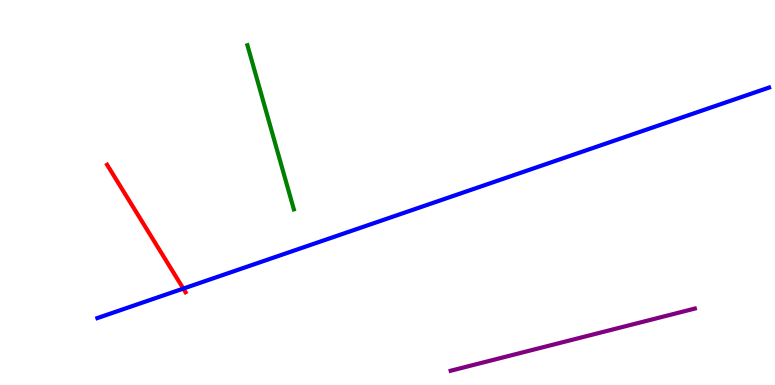[{'lines': ['blue', 'red'], 'intersections': [{'x': 2.37, 'y': 2.5}]}, {'lines': ['green', 'red'], 'intersections': []}, {'lines': ['purple', 'red'], 'intersections': []}, {'lines': ['blue', 'green'], 'intersections': []}, {'lines': ['blue', 'purple'], 'intersections': []}, {'lines': ['green', 'purple'], 'intersections': []}]